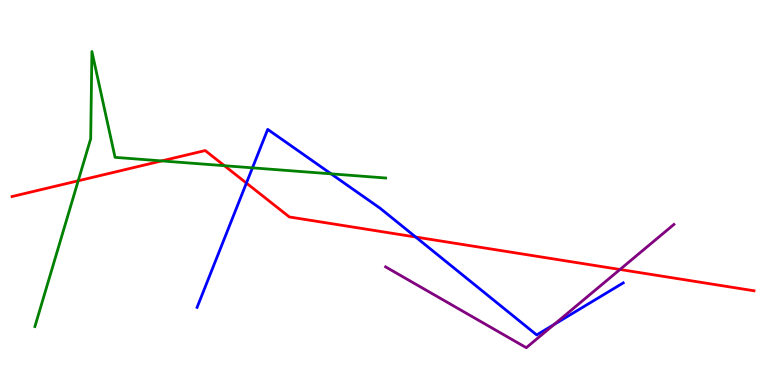[{'lines': ['blue', 'red'], 'intersections': [{'x': 3.18, 'y': 5.25}, {'x': 5.36, 'y': 3.84}]}, {'lines': ['green', 'red'], 'intersections': [{'x': 1.01, 'y': 5.3}, {'x': 2.09, 'y': 5.82}, {'x': 2.9, 'y': 5.7}]}, {'lines': ['purple', 'red'], 'intersections': [{'x': 8.0, 'y': 3.0}]}, {'lines': ['blue', 'green'], 'intersections': [{'x': 3.26, 'y': 5.64}, {'x': 4.27, 'y': 5.48}]}, {'lines': ['blue', 'purple'], 'intersections': [{'x': 7.15, 'y': 1.57}]}, {'lines': ['green', 'purple'], 'intersections': []}]